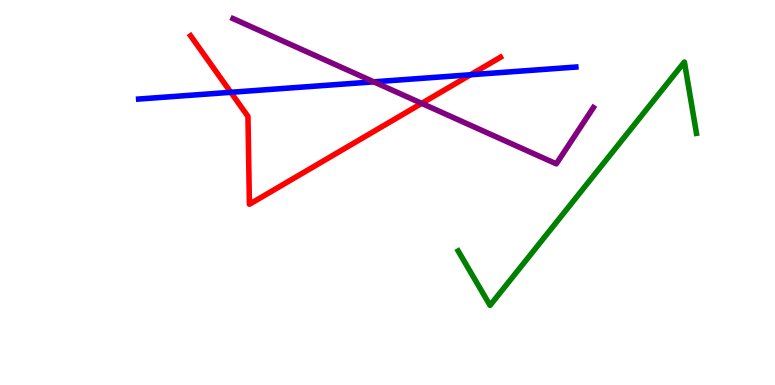[{'lines': ['blue', 'red'], 'intersections': [{'x': 2.98, 'y': 7.6}, {'x': 6.07, 'y': 8.06}]}, {'lines': ['green', 'red'], 'intersections': []}, {'lines': ['purple', 'red'], 'intersections': [{'x': 5.44, 'y': 7.32}]}, {'lines': ['blue', 'green'], 'intersections': []}, {'lines': ['blue', 'purple'], 'intersections': [{'x': 4.82, 'y': 7.87}]}, {'lines': ['green', 'purple'], 'intersections': []}]